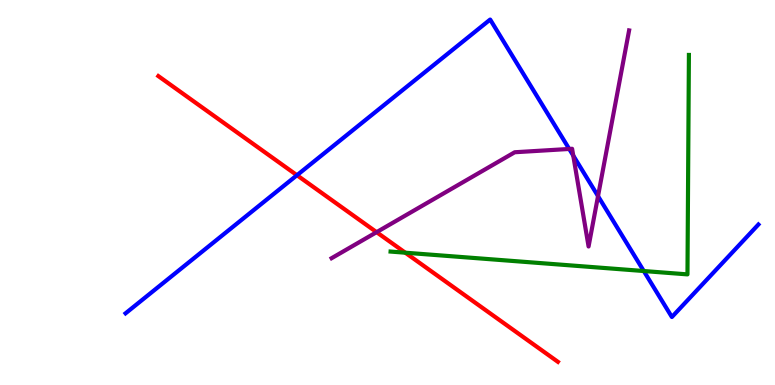[{'lines': ['blue', 'red'], 'intersections': [{'x': 3.83, 'y': 5.45}]}, {'lines': ['green', 'red'], 'intersections': [{'x': 5.23, 'y': 3.44}]}, {'lines': ['purple', 'red'], 'intersections': [{'x': 4.86, 'y': 3.97}]}, {'lines': ['blue', 'green'], 'intersections': [{'x': 8.31, 'y': 2.96}]}, {'lines': ['blue', 'purple'], 'intersections': [{'x': 7.34, 'y': 6.13}, {'x': 7.4, 'y': 5.96}, {'x': 7.72, 'y': 4.91}]}, {'lines': ['green', 'purple'], 'intersections': []}]